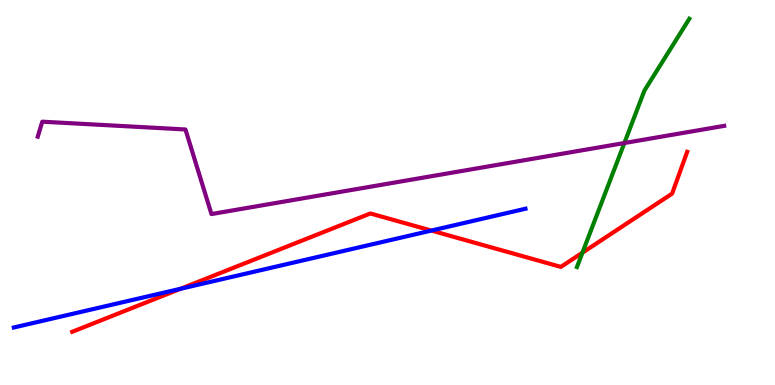[{'lines': ['blue', 'red'], 'intersections': [{'x': 2.33, 'y': 2.5}, {'x': 5.57, 'y': 4.01}]}, {'lines': ['green', 'red'], 'intersections': [{'x': 7.52, 'y': 3.44}]}, {'lines': ['purple', 'red'], 'intersections': []}, {'lines': ['blue', 'green'], 'intersections': []}, {'lines': ['blue', 'purple'], 'intersections': []}, {'lines': ['green', 'purple'], 'intersections': [{'x': 8.06, 'y': 6.29}]}]